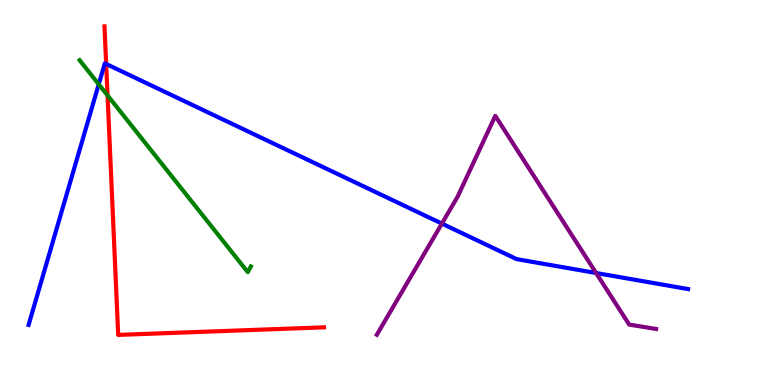[{'lines': ['blue', 'red'], 'intersections': [{'x': 1.37, 'y': 8.34}]}, {'lines': ['green', 'red'], 'intersections': [{'x': 1.39, 'y': 7.52}]}, {'lines': ['purple', 'red'], 'intersections': []}, {'lines': ['blue', 'green'], 'intersections': [{'x': 1.27, 'y': 7.81}]}, {'lines': ['blue', 'purple'], 'intersections': [{'x': 5.7, 'y': 4.19}, {'x': 7.69, 'y': 2.91}]}, {'lines': ['green', 'purple'], 'intersections': []}]